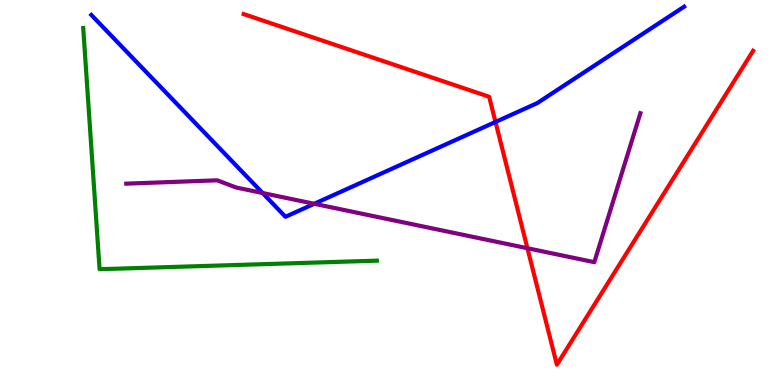[{'lines': ['blue', 'red'], 'intersections': [{'x': 6.39, 'y': 6.83}]}, {'lines': ['green', 'red'], 'intersections': []}, {'lines': ['purple', 'red'], 'intersections': [{'x': 6.81, 'y': 3.55}]}, {'lines': ['blue', 'green'], 'intersections': []}, {'lines': ['blue', 'purple'], 'intersections': [{'x': 3.39, 'y': 4.99}, {'x': 4.05, 'y': 4.71}]}, {'lines': ['green', 'purple'], 'intersections': []}]